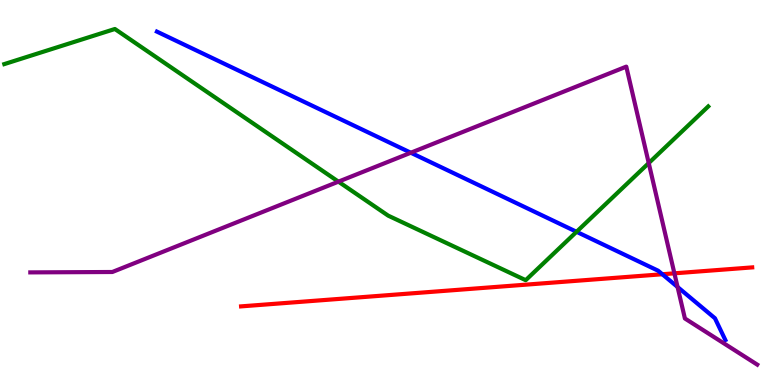[{'lines': ['blue', 'red'], 'intersections': [{'x': 8.55, 'y': 2.88}]}, {'lines': ['green', 'red'], 'intersections': []}, {'lines': ['purple', 'red'], 'intersections': [{'x': 8.7, 'y': 2.9}]}, {'lines': ['blue', 'green'], 'intersections': [{'x': 7.44, 'y': 3.98}]}, {'lines': ['blue', 'purple'], 'intersections': [{'x': 5.3, 'y': 6.03}, {'x': 8.74, 'y': 2.55}]}, {'lines': ['green', 'purple'], 'intersections': [{'x': 4.37, 'y': 5.28}, {'x': 8.37, 'y': 5.76}]}]